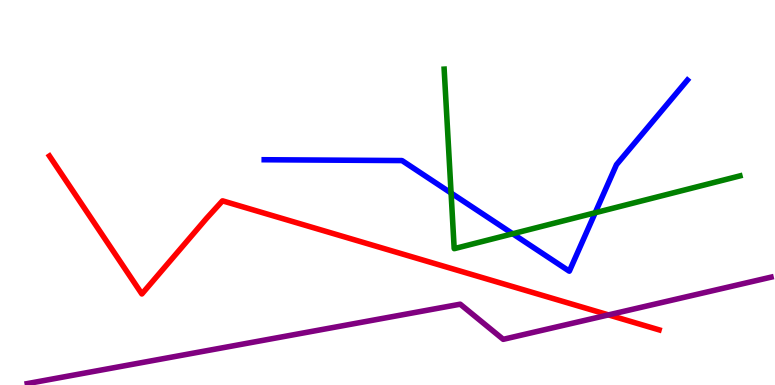[{'lines': ['blue', 'red'], 'intersections': []}, {'lines': ['green', 'red'], 'intersections': []}, {'lines': ['purple', 'red'], 'intersections': [{'x': 7.85, 'y': 1.82}]}, {'lines': ['blue', 'green'], 'intersections': [{'x': 5.82, 'y': 4.99}, {'x': 6.62, 'y': 3.93}, {'x': 7.68, 'y': 4.47}]}, {'lines': ['blue', 'purple'], 'intersections': []}, {'lines': ['green', 'purple'], 'intersections': []}]